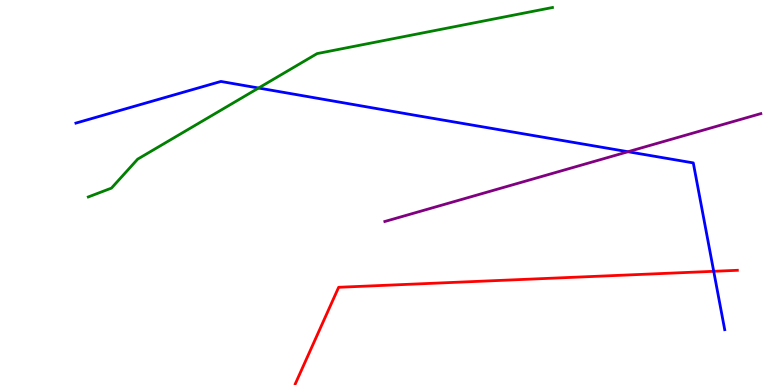[{'lines': ['blue', 'red'], 'intersections': [{'x': 9.21, 'y': 2.95}]}, {'lines': ['green', 'red'], 'intersections': []}, {'lines': ['purple', 'red'], 'intersections': []}, {'lines': ['blue', 'green'], 'intersections': [{'x': 3.34, 'y': 7.71}]}, {'lines': ['blue', 'purple'], 'intersections': [{'x': 8.1, 'y': 6.06}]}, {'lines': ['green', 'purple'], 'intersections': []}]